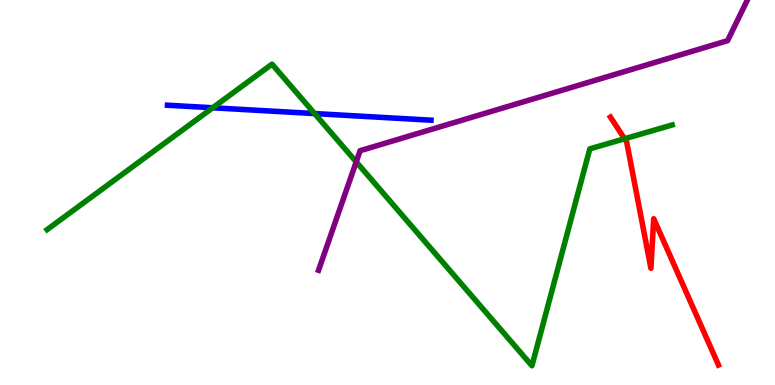[{'lines': ['blue', 'red'], 'intersections': []}, {'lines': ['green', 'red'], 'intersections': [{'x': 8.06, 'y': 6.4}]}, {'lines': ['purple', 'red'], 'intersections': []}, {'lines': ['blue', 'green'], 'intersections': [{'x': 2.74, 'y': 7.2}, {'x': 4.06, 'y': 7.05}]}, {'lines': ['blue', 'purple'], 'intersections': []}, {'lines': ['green', 'purple'], 'intersections': [{'x': 4.6, 'y': 5.8}]}]